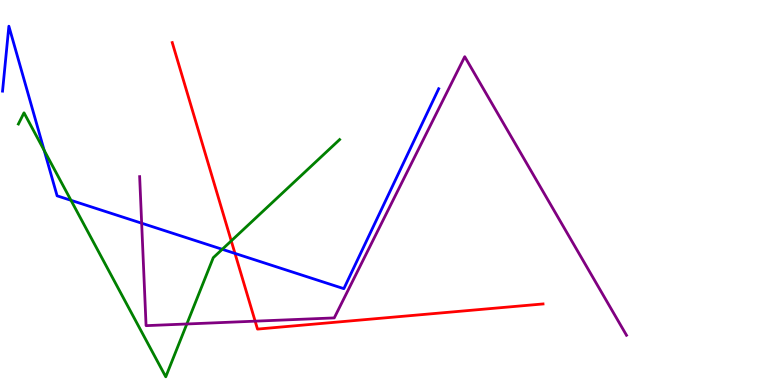[{'lines': ['blue', 'red'], 'intersections': [{'x': 3.03, 'y': 3.42}]}, {'lines': ['green', 'red'], 'intersections': [{'x': 2.98, 'y': 3.74}]}, {'lines': ['purple', 'red'], 'intersections': [{'x': 3.29, 'y': 1.66}]}, {'lines': ['blue', 'green'], 'intersections': [{'x': 0.57, 'y': 6.09}, {'x': 0.916, 'y': 4.8}, {'x': 2.87, 'y': 3.52}]}, {'lines': ['blue', 'purple'], 'intersections': [{'x': 1.83, 'y': 4.2}]}, {'lines': ['green', 'purple'], 'intersections': [{'x': 2.41, 'y': 1.59}]}]